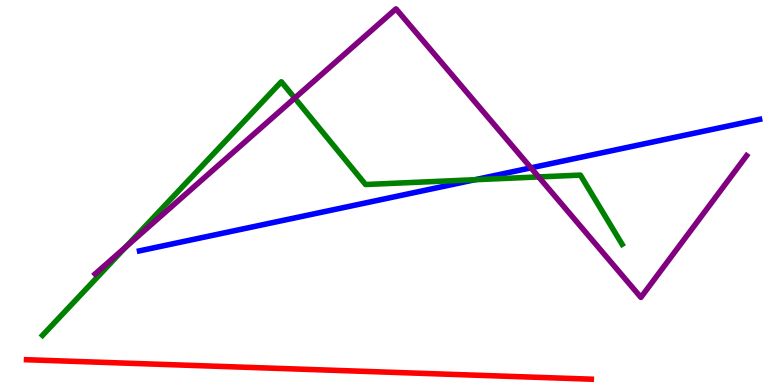[{'lines': ['blue', 'red'], 'intersections': []}, {'lines': ['green', 'red'], 'intersections': []}, {'lines': ['purple', 'red'], 'intersections': []}, {'lines': ['blue', 'green'], 'intersections': [{'x': 6.13, 'y': 5.33}]}, {'lines': ['blue', 'purple'], 'intersections': [{'x': 6.85, 'y': 5.64}]}, {'lines': ['green', 'purple'], 'intersections': [{'x': 1.62, 'y': 3.58}, {'x': 3.8, 'y': 7.45}, {'x': 6.95, 'y': 5.4}]}]